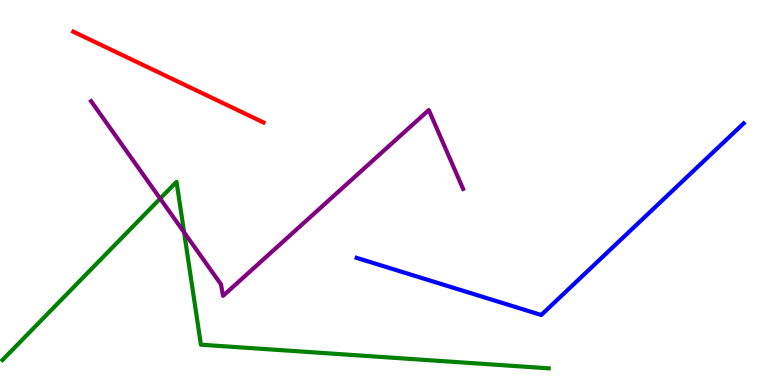[{'lines': ['blue', 'red'], 'intersections': []}, {'lines': ['green', 'red'], 'intersections': []}, {'lines': ['purple', 'red'], 'intersections': []}, {'lines': ['blue', 'green'], 'intersections': []}, {'lines': ['blue', 'purple'], 'intersections': []}, {'lines': ['green', 'purple'], 'intersections': [{'x': 2.07, 'y': 4.84}, {'x': 2.38, 'y': 3.97}]}]